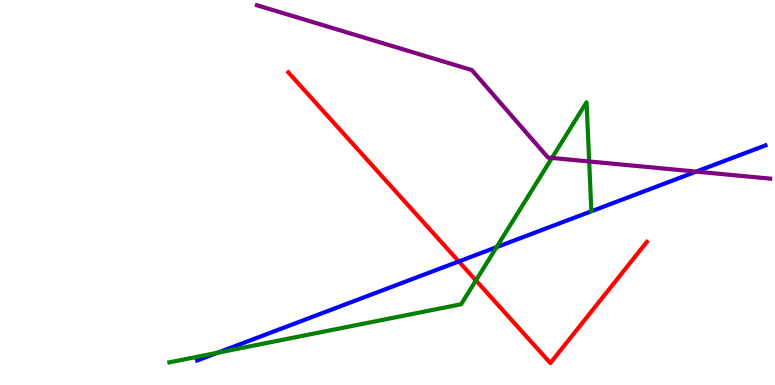[{'lines': ['blue', 'red'], 'intersections': [{'x': 5.92, 'y': 3.21}]}, {'lines': ['green', 'red'], 'intersections': [{'x': 6.14, 'y': 2.72}]}, {'lines': ['purple', 'red'], 'intersections': []}, {'lines': ['blue', 'green'], 'intersections': [{'x': 2.81, 'y': 0.838}, {'x': 6.41, 'y': 3.58}]}, {'lines': ['blue', 'purple'], 'intersections': [{'x': 8.98, 'y': 5.54}]}, {'lines': ['green', 'purple'], 'intersections': [{'x': 7.12, 'y': 5.9}, {'x': 7.6, 'y': 5.81}]}]